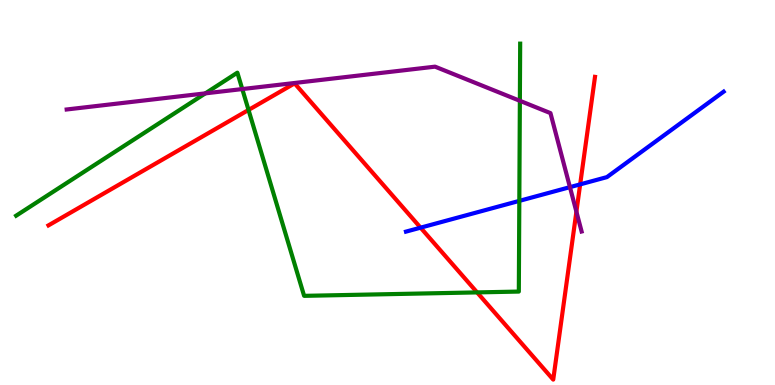[{'lines': ['blue', 'red'], 'intersections': [{'x': 5.43, 'y': 4.09}, {'x': 7.49, 'y': 5.21}]}, {'lines': ['green', 'red'], 'intersections': [{'x': 3.21, 'y': 7.14}, {'x': 6.16, 'y': 2.41}]}, {'lines': ['purple', 'red'], 'intersections': [{'x': 7.44, 'y': 4.5}]}, {'lines': ['blue', 'green'], 'intersections': [{'x': 6.7, 'y': 4.78}]}, {'lines': ['blue', 'purple'], 'intersections': [{'x': 7.35, 'y': 5.14}]}, {'lines': ['green', 'purple'], 'intersections': [{'x': 2.65, 'y': 7.58}, {'x': 3.13, 'y': 7.69}, {'x': 6.71, 'y': 7.38}]}]